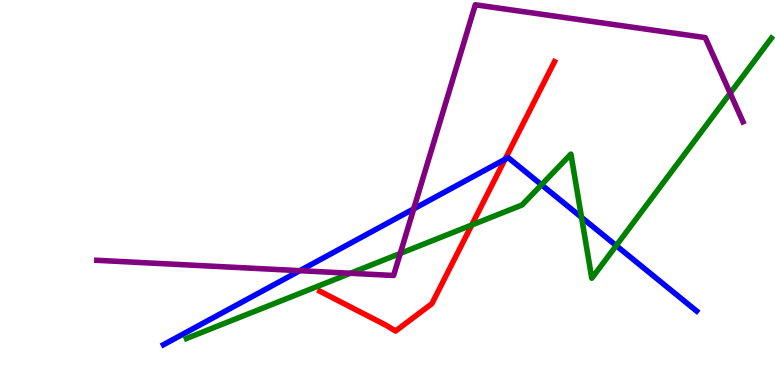[{'lines': ['blue', 'red'], 'intersections': [{'x': 6.52, 'y': 5.86}]}, {'lines': ['green', 'red'], 'intersections': [{'x': 6.09, 'y': 4.16}]}, {'lines': ['purple', 'red'], 'intersections': []}, {'lines': ['blue', 'green'], 'intersections': [{'x': 6.99, 'y': 5.2}, {'x': 7.5, 'y': 4.35}, {'x': 7.95, 'y': 3.62}]}, {'lines': ['blue', 'purple'], 'intersections': [{'x': 3.87, 'y': 2.97}, {'x': 5.34, 'y': 4.57}]}, {'lines': ['green', 'purple'], 'intersections': [{'x': 4.52, 'y': 2.9}, {'x': 5.16, 'y': 3.42}, {'x': 9.42, 'y': 7.58}]}]